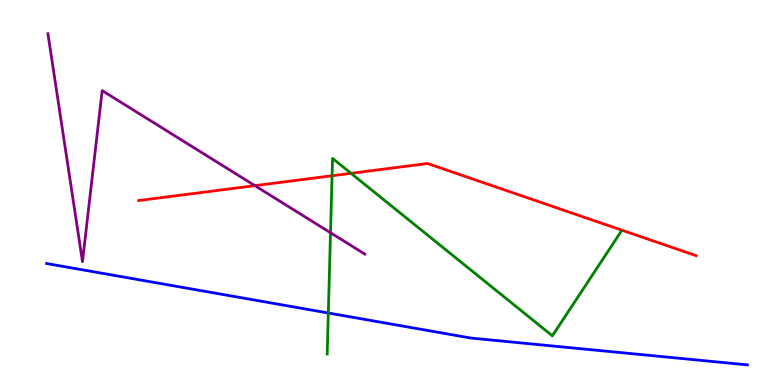[{'lines': ['blue', 'red'], 'intersections': []}, {'lines': ['green', 'red'], 'intersections': [{'x': 4.28, 'y': 5.44}, {'x': 4.53, 'y': 5.5}]}, {'lines': ['purple', 'red'], 'intersections': [{'x': 3.29, 'y': 5.18}]}, {'lines': ['blue', 'green'], 'intersections': [{'x': 4.24, 'y': 1.87}]}, {'lines': ['blue', 'purple'], 'intersections': []}, {'lines': ['green', 'purple'], 'intersections': [{'x': 4.26, 'y': 3.95}]}]